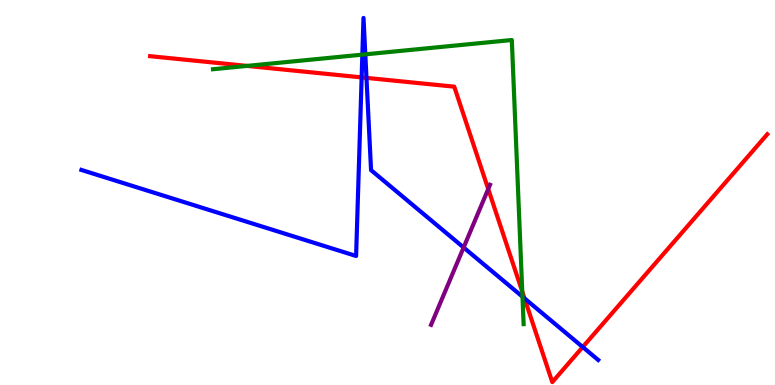[{'lines': ['blue', 'red'], 'intersections': [{'x': 4.67, 'y': 7.99}, {'x': 4.73, 'y': 7.98}, {'x': 6.77, 'y': 2.25}, {'x': 7.52, 'y': 0.986}]}, {'lines': ['green', 'red'], 'intersections': [{'x': 3.19, 'y': 8.29}, {'x': 6.74, 'y': 2.42}]}, {'lines': ['purple', 'red'], 'intersections': [{'x': 6.3, 'y': 5.09}]}, {'lines': ['blue', 'green'], 'intersections': [{'x': 4.68, 'y': 8.58}, {'x': 4.71, 'y': 8.59}, {'x': 6.74, 'y': 2.29}]}, {'lines': ['blue', 'purple'], 'intersections': [{'x': 5.98, 'y': 3.57}]}, {'lines': ['green', 'purple'], 'intersections': []}]